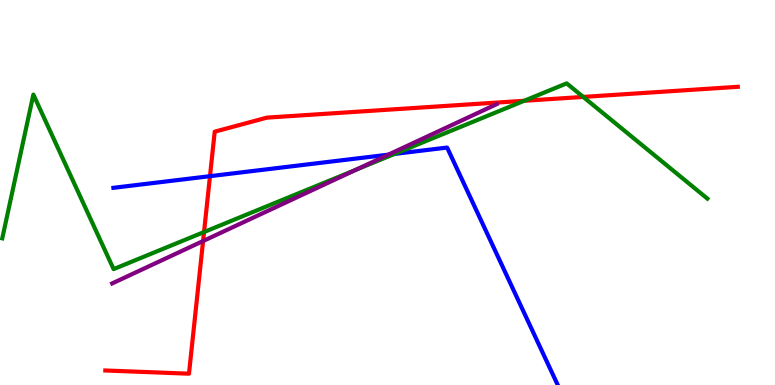[{'lines': ['blue', 'red'], 'intersections': [{'x': 2.71, 'y': 5.42}]}, {'lines': ['green', 'red'], 'intersections': [{'x': 2.63, 'y': 3.97}, {'x': 6.76, 'y': 7.38}, {'x': 7.53, 'y': 7.48}]}, {'lines': ['purple', 'red'], 'intersections': [{'x': 2.62, 'y': 3.74}]}, {'lines': ['blue', 'green'], 'intersections': [{'x': 5.09, 'y': 6.0}]}, {'lines': ['blue', 'purple'], 'intersections': [{'x': 5.01, 'y': 5.98}]}, {'lines': ['green', 'purple'], 'intersections': [{'x': 4.59, 'y': 5.59}]}]